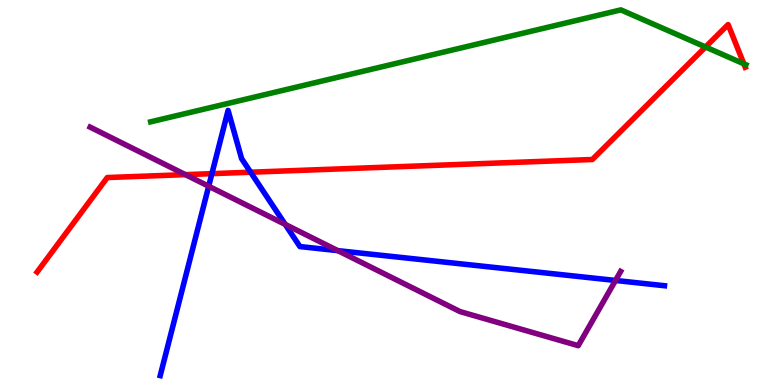[{'lines': ['blue', 'red'], 'intersections': [{'x': 2.73, 'y': 5.49}, {'x': 3.23, 'y': 5.53}]}, {'lines': ['green', 'red'], 'intersections': [{'x': 9.1, 'y': 8.78}, {'x': 9.6, 'y': 8.34}]}, {'lines': ['purple', 'red'], 'intersections': [{'x': 2.39, 'y': 5.46}]}, {'lines': ['blue', 'green'], 'intersections': []}, {'lines': ['blue', 'purple'], 'intersections': [{'x': 2.69, 'y': 5.16}, {'x': 3.68, 'y': 4.17}, {'x': 4.36, 'y': 3.49}, {'x': 7.94, 'y': 2.72}]}, {'lines': ['green', 'purple'], 'intersections': []}]